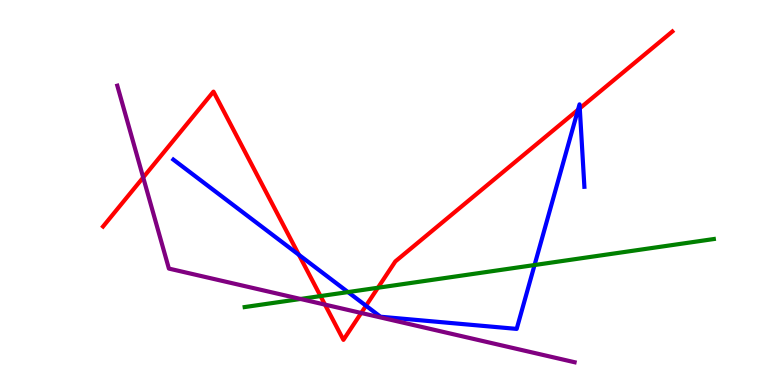[{'lines': ['blue', 'red'], 'intersections': [{'x': 3.86, 'y': 3.38}, {'x': 4.72, 'y': 2.06}, {'x': 7.46, 'y': 7.15}, {'x': 7.48, 'y': 7.19}]}, {'lines': ['green', 'red'], 'intersections': [{'x': 4.14, 'y': 2.31}, {'x': 4.88, 'y': 2.53}]}, {'lines': ['purple', 'red'], 'intersections': [{'x': 1.85, 'y': 5.39}, {'x': 4.19, 'y': 2.09}, {'x': 4.66, 'y': 1.87}]}, {'lines': ['blue', 'green'], 'intersections': [{'x': 4.49, 'y': 2.41}, {'x': 6.9, 'y': 3.12}]}, {'lines': ['blue', 'purple'], 'intersections': []}, {'lines': ['green', 'purple'], 'intersections': [{'x': 3.88, 'y': 2.23}]}]